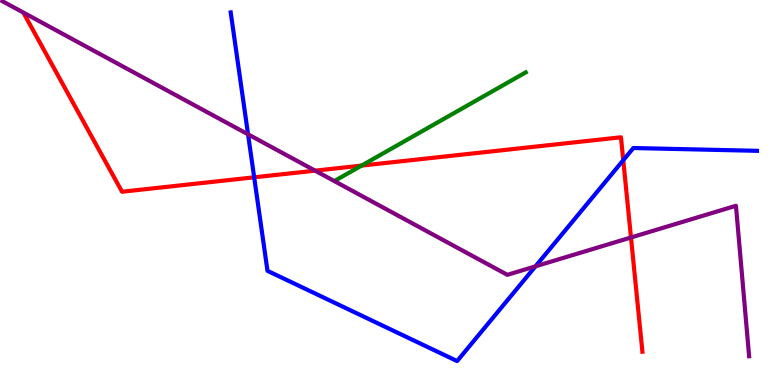[{'lines': ['blue', 'red'], 'intersections': [{'x': 3.28, 'y': 5.39}, {'x': 8.04, 'y': 5.84}]}, {'lines': ['green', 'red'], 'intersections': [{'x': 4.67, 'y': 5.7}]}, {'lines': ['purple', 'red'], 'intersections': [{'x': 4.07, 'y': 5.57}, {'x': 8.14, 'y': 3.83}]}, {'lines': ['blue', 'green'], 'intersections': []}, {'lines': ['blue', 'purple'], 'intersections': [{'x': 3.2, 'y': 6.51}, {'x': 6.91, 'y': 3.08}]}, {'lines': ['green', 'purple'], 'intersections': []}]